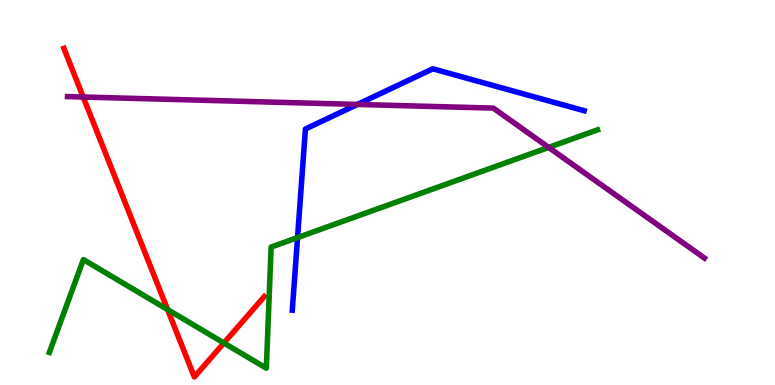[{'lines': ['blue', 'red'], 'intersections': []}, {'lines': ['green', 'red'], 'intersections': [{'x': 2.16, 'y': 1.96}, {'x': 2.89, 'y': 1.09}]}, {'lines': ['purple', 'red'], 'intersections': [{'x': 1.07, 'y': 7.48}]}, {'lines': ['blue', 'green'], 'intersections': [{'x': 3.84, 'y': 3.83}]}, {'lines': ['blue', 'purple'], 'intersections': [{'x': 4.61, 'y': 7.29}]}, {'lines': ['green', 'purple'], 'intersections': [{'x': 7.08, 'y': 6.17}]}]